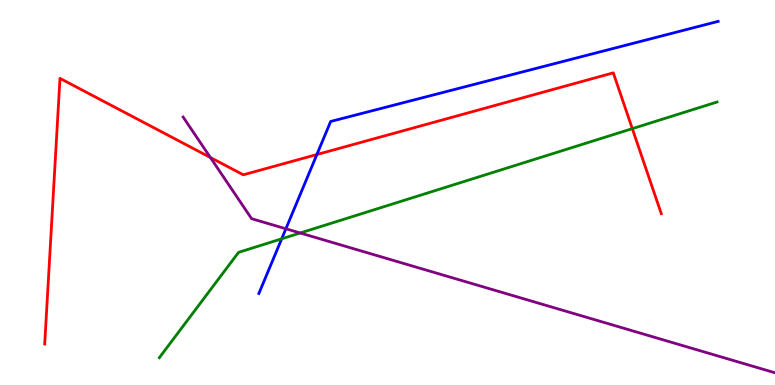[{'lines': ['blue', 'red'], 'intersections': [{'x': 4.09, 'y': 5.99}]}, {'lines': ['green', 'red'], 'intersections': [{'x': 8.16, 'y': 6.66}]}, {'lines': ['purple', 'red'], 'intersections': [{'x': 2.71, 'y': 5.91}]}, {'lines': ['blue', 'green'], 'intersections': [{'x': 3.63, 'y': 3.8}]}, {'lines': ['blue', 'purple'], 'intersections': [{'x': 3.69, 'y': 4.06}]}, {'lines': ['green', 'purple'], 'intersections': [{'x': 3.87, 'y': 3.95}]}]